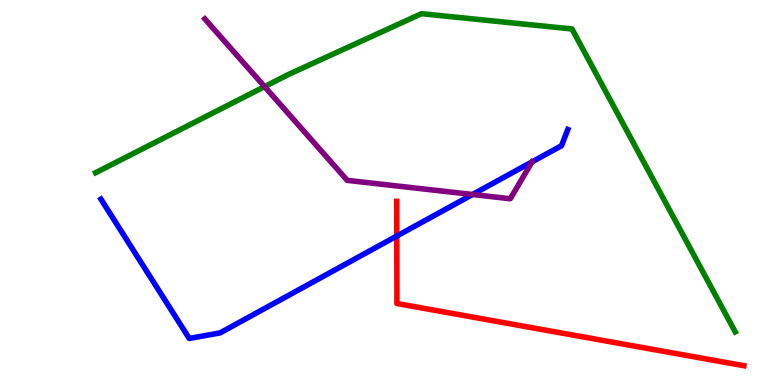[{'lines': ['blue', 'red'], 'intersections': [{'x': 5.12, 'y': 3.87}]}, {'lines': ['green', 'red'], 'intersections': []}, {'lines': ['purple', 'red'], 'intersections': []}, {'lines': ['blue', 'green'], 'intersections': []}, {'lines': ['blue', 'purple'], 'intersections': [{'x': 6.1, 'y': 4.95}, {'x': 6.87, 'y': 5.8}]}, {'lines': ['green', 'purple'], 'intersections': [{'x': 3.41, 'y': 7.75}]}]